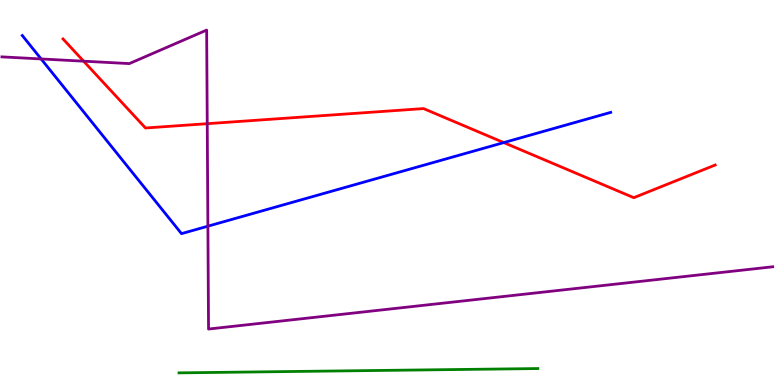[{'lines': ['blue', 'red'], 'intersections': [{'x': 6.5, 'y': 6.3}]}, {'lines': ['green', 'red'], 'intersections': []}, {'lines': ['purple', 'red'], 'intersections': [{'x': 1.08, 'y': 8.41}, {'x': 2.67, 'y': 6.79}]}, {'lines': ['blue', 'green'], 'intersections': []}, {'lines': ['blue', 'purple'], 'intersections': [{'x': 0.531, 'y': 8.47}, {'x': 2.68, 'y': 4.13}]}, {'lines': ['green', 'purple'], 'intersections': []}]